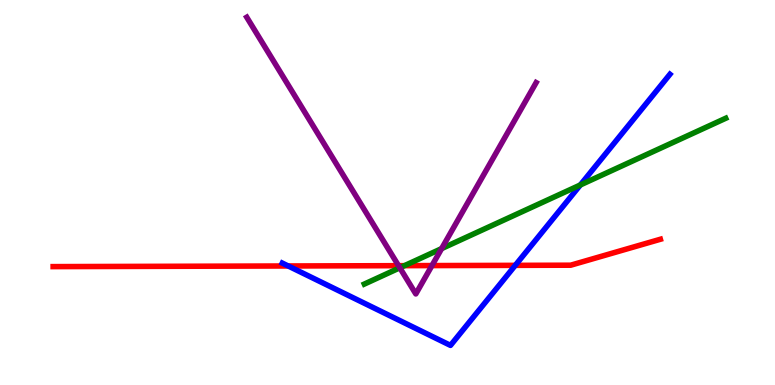[{'lines': ['blue', 'red'], 'intersections': [{'x': 3.72, 'y': 3.09}, {'x': 6.65, 'y': 3.11}]}, {'lines': ['green', 'red'], 'intersections': [{'x': 5.22, 'y': 3.1}]}, {'lines': ['purple', 'red'], 'intersections': [{'x': 5.14, 'y': 3.1}, {'x': 5.57, 'y': 3.1}]}, {'lines': ['blue', 'green'], 'intersections': [{'x': 7.49, 'y': 5.2}]}, {'lines': ['blue', 'purple'], 'intersections': []}, {'lines': ['green', 'purple'], 'intersections': [{'x': 5.16, 'y': 3.04}, {'x': 5.7, 'y': 3.54}]}]